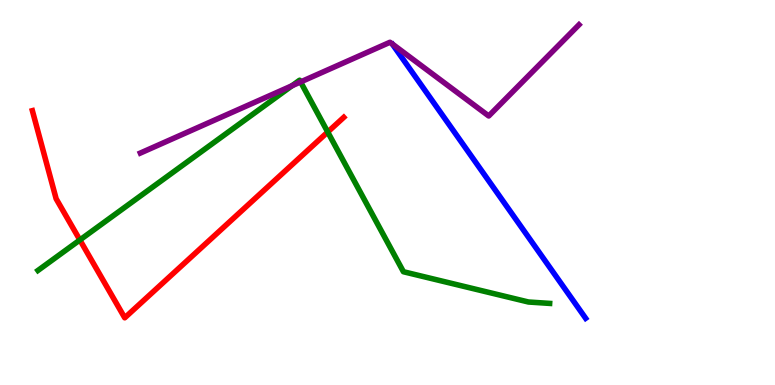[{'lines': ['blue', 'red'], 'intersections': []}, {'lines': ['green', 'red'], 'intersections': [{'x': 1.03, 'y': 3.77}, {'x': 4.23, 'y': 6.57}]}, {'lines': ['purple', 'red'], 'intersections': []}, {'lines': ['blue', 'green'], 'intersections': []}, {'lines': ['blue', 'purple'], 'intersections': []}, {'lines': ['green', 'purple'], 'intersections': [{'x': 3.77, 'y': 7.77}, {'x': 3.88, 'y': 7.87}]}]